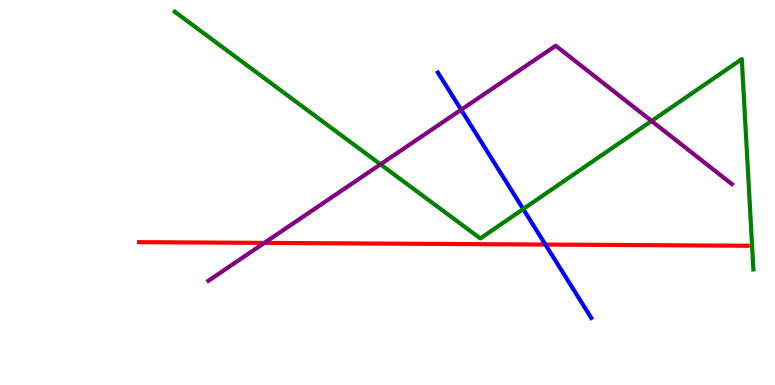[{'lines': ['blue', 'red'], 'intersections': [{'x': 7.04, 'y': 3.65}]}, {'lines': ['green', 'red'], 'intersections': []}, {'lines': ['purple', 'red'], 'intersections': [{'x': 3.41, 'y': 3.69}]}, {'lines': ['blue', 'green'], 'intersections': [{'x': 6.75, 'y': 4.57}]}, {'lines': ['blue', 'purple'], 'intersections': [{'x': 5.95, 'y': 7.15}]}, {'lines': ['green', 'purple'], 'intersections': [{'x': 4.91, 'y': 5.73}, {'x': 8.41, 'y': 6.86}]}]